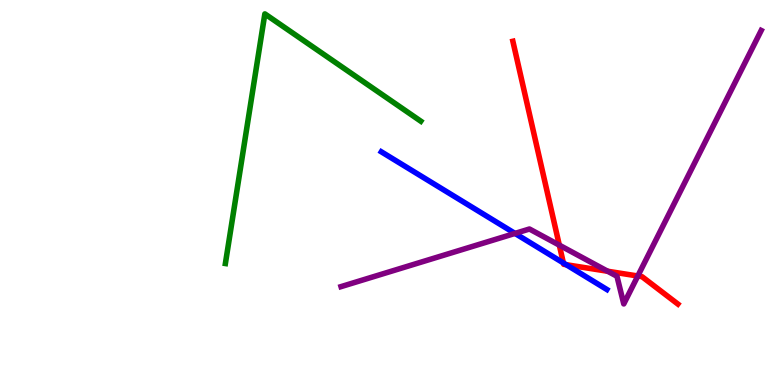[{'lines': ['blue', 'red'], 'intersections': [{'x': 7.27, 'y': 3.17}, {'x': 7.31, 'y': 3.12}]}, {'lines': ['green', 'red'], 'intersections': []}, {'lines': ['purple', 'red'], 'intersections': [{'x': 7.22, 'y': 3.63}, {'x': 7.84, 'y': 2.95}, {'x': 8.23, 'y': 2.83}]}, {'lines': ['blue', 'green'], 'intersections': []}, {'lines': ['blue', 'purple'], 'intersections': [{'x': 6.65, 'y': 3.94}]}, {'lines': ['green', 'purple'], 'intersections': []}]